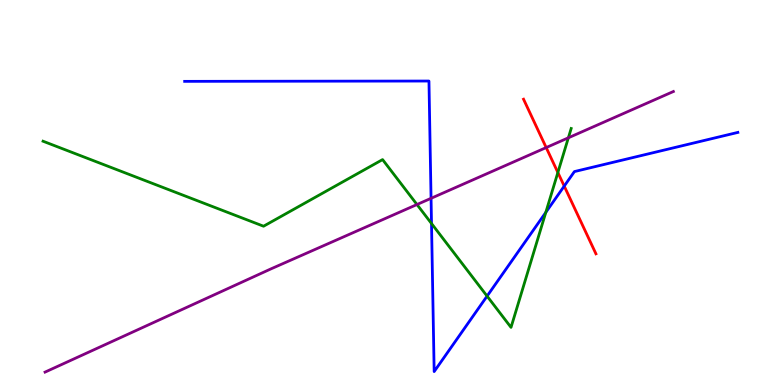[{'lines': ['blue', 'red'], 'intersections': [{'x': 7.28, 'y': 5.17}]}, {'lines': ['green', 'red'], 'intersections': [{'x': 7.2, 'y': 5.52}]}, {'lines': ['purple', 'red'], 'intersections': [{'x': 7.05, 'y': 6.17}]}, {'lines': ['blue', 'green'], 'intersections': [{'x': 5.57, 'y': 4.19}, {'x': 6.28, 'y': 2.31}, {'x': 7.04, 'y': 4.48}]}, {'lines': ['blue', 'purple'], 'intersections': [{'x': 5.56, 'y': 4.85}]}, {'lines': ['green', 'purple'], 'intersections': [{'x': 5.38, 'y': 4.69}, {'x': 7.33, 'y': 6.42}]}]